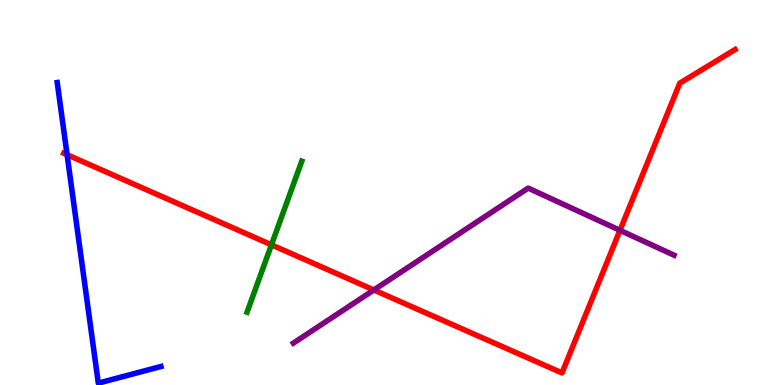[{'lines': ['blue', 'red'], 'intersections': [{'x': 0.866, 'y': 5.98}]}, {'lines': ['green', 'red'], 'intersections': [{'x': 3.5, 'y': 3.64}]}, {'lines': ['purple', 'red'], 'intersections': [{'x': 4.82, 'y': 2.47}, {'x': 8.0, 'y': 4.02}]}, {'lines': ['blue', 'green'], 'intersections': []}, {'lines': ['blue', 'purple'], 'intersections': []}, {'lines': ['green', 'purple'], 'intersections': []}]